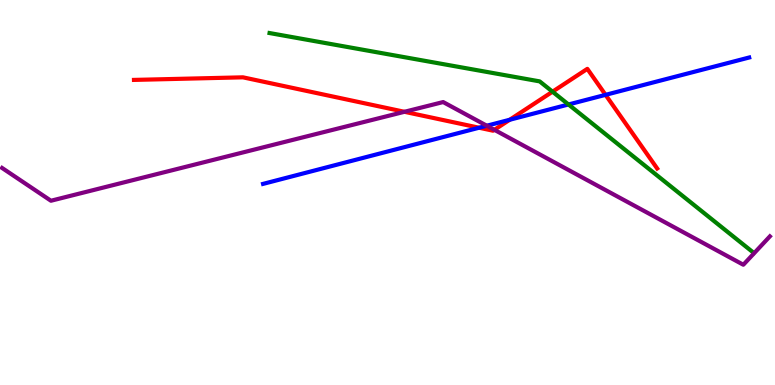[{'lines': ['blue', 'red'], 'intersections': [{'x': 6.18, 'y': 6.68}, {'x': 6.58, 'y': 6.89}, {'x': 7.81, 'y': 7.54}]}, {'lines': ['green', 'red'], 'intersections': [{'x': 7.13, 'y': 7.62}]}, {'lines': ['purple', 'red'], 'intersections': [{'x': 5.22, 'y': 7.1}, {'x': 6.38, 'y': 6.63}]}, {'lines': ['blue', 'green'], 'intersections': [{'x': 7.34, 'y': 7.29}]}, {'lines': ['blue', 'purple'], 'intersections': [{'x': 6.28, 'y': 6.73}]}, {'lines': ['green', 'purple'], 'intersections': []}]